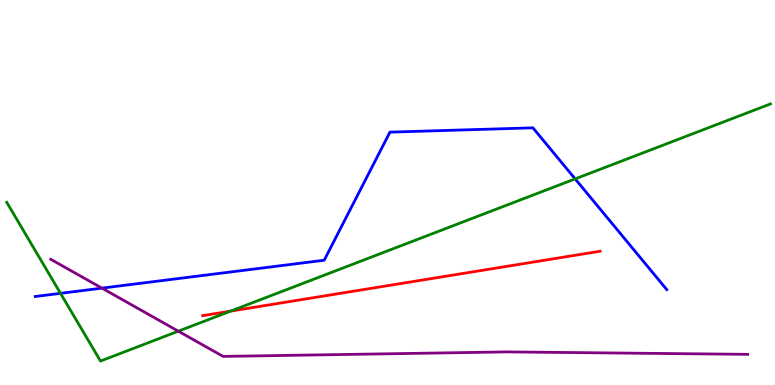[{'lines': ['blue', 'red'], 'intersections': []}, {'lines': ['green', 'red'], 'intersections': [{'x': 2.98, 'y': 1.92}]}, {'lines': ['purple', 'red'], 'intersections': []}, {'lines': ['blue', 'green'], 'intersections': [{'x': 0.781, 'y': 2.38}, {'x': 7.42, 'y': 5.35}]}, {'lines': ['blue', 'purple'], 'intersections': [{'x': 1.32, 'y': 2.52}]}, {'lines': ['green', 'purple'], 'intersections': [{'x': 2.3, 'y': 1.4}]}]